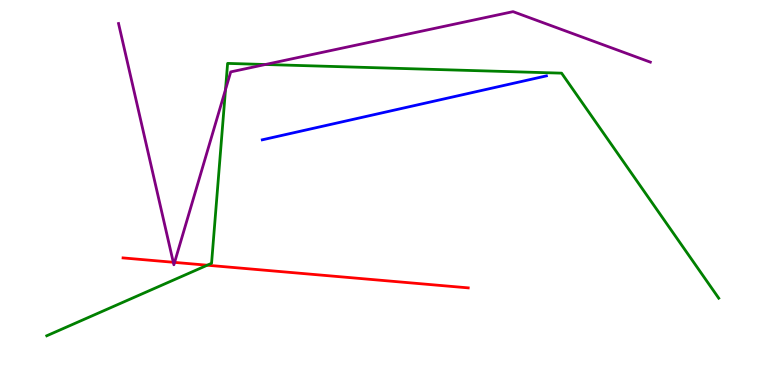[{'lines': ['blue', 'red'], 'intersections': []}, {'lines': ['green', 'red'], 'intersections': [{'x': 2.67, 'y': 3.11}]}, {'lines': ['purple', 'red'], 'intersections': [{'x': 2.24, 'y': 3.19}, {'x': 2.25, 'y': 3.18}]}, {'lines': ['blue', 'green'], 'intersections': []}, {'lines': ['blue', 'purple'], 'intersections': []}, {'lines': ['green', 'purple'], 'intersections': [{'x': 2.91, 'y': 7.67}, {'x': 3.42, 'y': 8.32}]}]